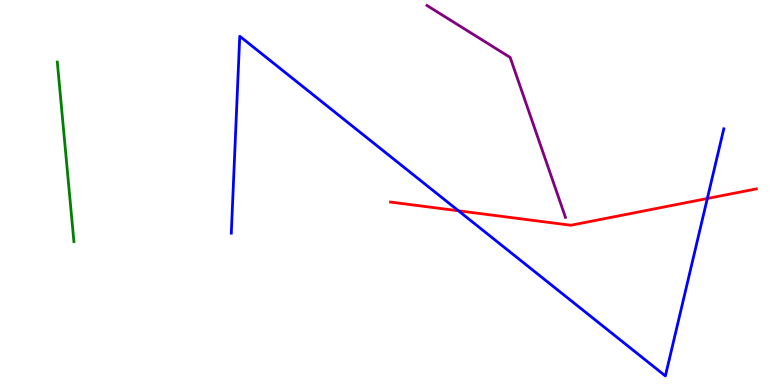[{'lines': ['blue', 'red'], 'intersections': [{'x': 5.92, 'y': 4.52}, {'x': 9.13, 'y': 4.84}]}, {'lines': ['green', 'red'], 'intersections': []}, {'lines': ['purple', 'red'], 'intersections': []}, {'lines': ['blue', 'green'], 'intersections': []}, {'lines': ['blue', 'purple'], 'intersections': []}, {'lines': ['green', 'purple'], 'intersections': []}]